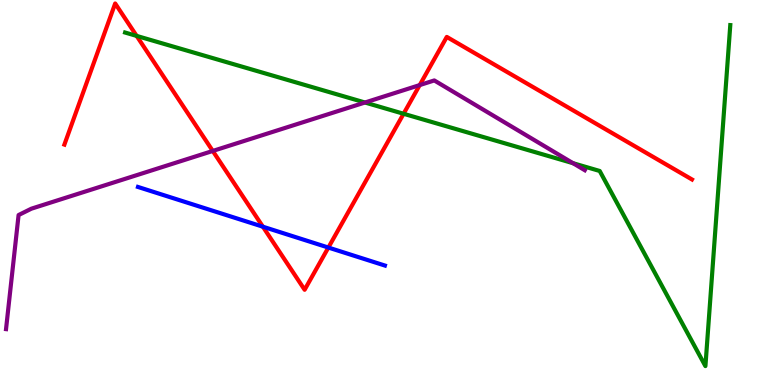[{'lines': ['blue', 'red'], 'intersections': [{'x': 3.39, 'y': 4.11}, {'x': 4.24, 'y': 3.57}]}, {'lines': ['green', 'red'], 'intersections': [{'x': 1.76, 'y': 9.07}, {'x': 5.21, 'y': 7.04}]}, {'lines': ['purple', 'red'], 'intersections': [{'x': 2.75, 'y': 6.08}, {'x': 5.42, 'y': 7.79}]}, {'lines': ['blue', 'green'], 'intersections': []}, {'lines': ['blue', 'purple'], 'intersections': []}, {'lines': ['green', 'purple'], 'intersections': [{'x': 4.71, 'y': 7.34}, {'x': 7.39, 'y': 5.76}]}]